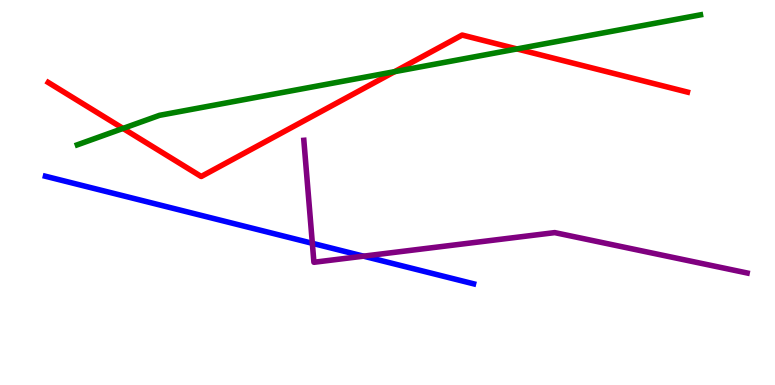[{'lines': ['blue', 'red'], 'intersections': []}, {'lines': ['green', 'red'], 'intersections': [{'x': 1.59, 'y': 6.66}, {'x': 5.09, 'y': 8.14}, {'x': 6.67, 'y': 8.73}]}, {'lines': ['purple', 'red'], 'intersections': []}, {'lines': ['blue', 'green'], 'intersections': []}, {'lines': ['blue', 'purple'], 'intersections': [{'x': 4.03, 'y': 3.68}, {'x': 4.69, 'y': 3.35}]}, {'lines': ['green', 'purple'], 'intersections': []}]